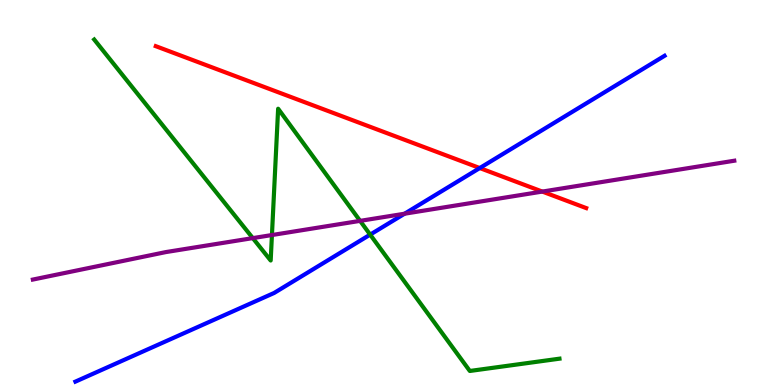[{'lines': ['blue', 'red'], 'intersections': [{'x': 6.19, 'y': 5.64}]}, {'lines': ['green', 'red'], 'intersections': []}, {'lines': ['purple', 'red'], 'intersections': [{'x': 7.0, 'y': 5.02}]}, {'lines': ['blue', 'green'], 'intersections': [{'x': 4.78, 'y': 3.91}]}, {'lines': ['blue', 'purple'], 'intersections': [{'x': 5.22, 'y': 4.45}]}, {'lines': ['green', 'purple'], 'intersections': [{'x': 3.26, 'y': 3.82}, {'x': 3.51, 'y': 3.9}, {'x': 4.65, 'y': 4.26}]}]